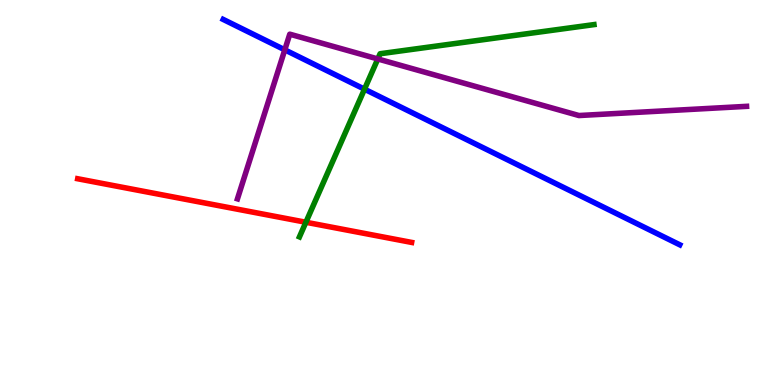[{'lines': ['blue', 'red'], 'intersections': []}, {'lines': ['green', 'red'], 'intersections': [{'x': 3.95, 'y': 4.23}]}, {'lines': ['purple', 'red'], 'intersections': []}, {'lines': ['blue', 'green'], 'intersections': [{'x': 4.7, 'y': 7.68}]}, {'lines': ['blue', 'purple'], 'intersections': [{'x': 3.67, 'y': 8.71}]}, {'lines': ['green', 'purple'], 'intersections': [{'x': 4.87, 'y': 8.47}]}]